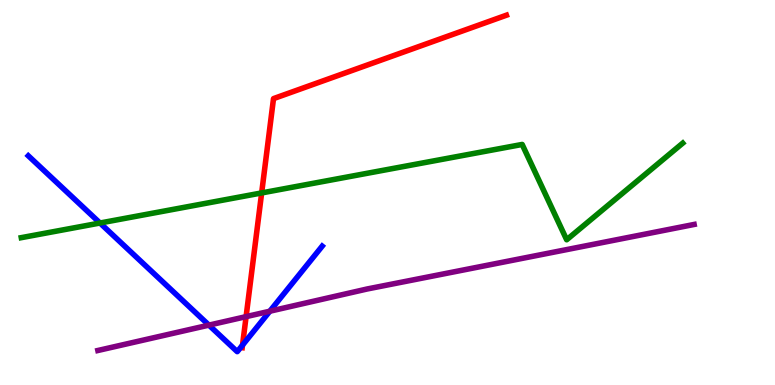[{'lines': ['blue', 'red'], 'intersections': [{'x': 3.13, 'y': 1.04}]}, {'lines': ['green', 'red'], 'intersections': [{'x': 3.38, 'y': 4.99}]}, {'lines': ['purple', 'red'], 'intersections': [{'x': 3.18, 'y': 1.78}]}, {'lines': ['blue', 'green'], 'intersections': [{'x': 1.29, 'y': 4.21}]}, {'lines': ['blue', 'purple'], 'intersections': [{'x': 2.7, 'y': 1.56}, {'x': 3.48, 'y': 1.92}]}, {'lines': ['green', 'purple'], 'intersections': []}]